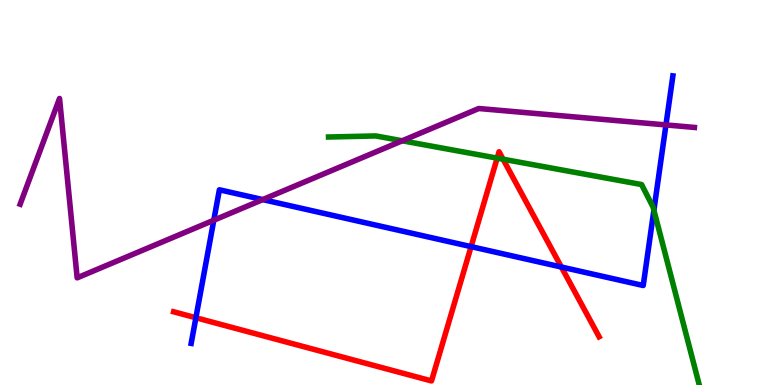[{'lines': ['blue', 'red'], 'intersections': [{'x': 2.53, 'y': 1.75}, {'x': 6.08, 'y': 3.59}, {'x': 7.24, 'y': 3.06}]}, {'lines': ['green', 'red'], 'intersections': [{'x': 6.42, 'y': 5.89}, {'x': 6.49, 'y': 5.86}]}, {'lines': ['purple', 'red'], 'intersections': []}, {'lines': ['blue', 'green'], 'intersections': [{'x': 8.44, 'y': 4.54}]}, {'lines': ['blue', 'purple'], 'intersections': [{'x': 2.76, 'y': 4.28}, {'x': 3.39, 'y': 4.82}, {'x': 8.59, 'y': 6.76}]}, {'lines': ['green', 'purple'], 'intersections': [{'x': 5.19, 'y': 6.34}]}]